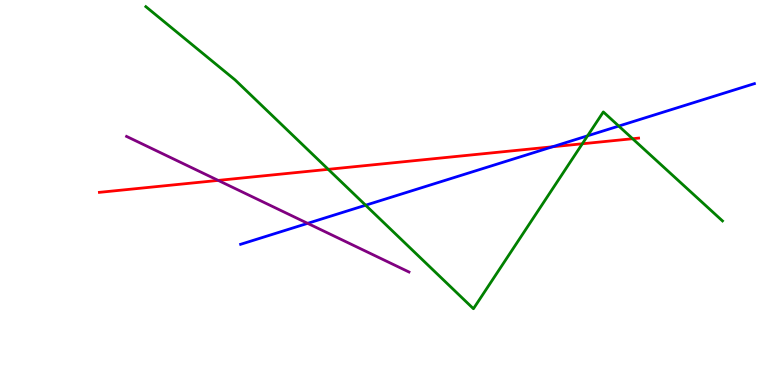[{'lines': ['blue', 'red'], 'intersections': [{'x': 7.13, 'y': 6.19}]}, {'lines': ['green', 'red'], 'intersections': [{'x': 4.24, 'y': 5.6}, {'x': 7.51, 'y': 6.27}, {'x': 8.16, 'y': 6.4}]}, {'lines': ['purple', 'red'], 'intersections': [{'x': 2.82, 'y': 5.31}]}, {'lines': ['blue', 'green'], 'intersections': [{'x': 4.72, 'y': 4.67}, {'x': 7.58, 'y': 6.47}, {'x': 7.98, 'y': 6.73}]}, {'lines': ['blue', 'purple'], 'intersections': [{'x': 3.97, 'y': 4.2}]}, {'lines': ['green', 'purple'], 'intersections': []}]